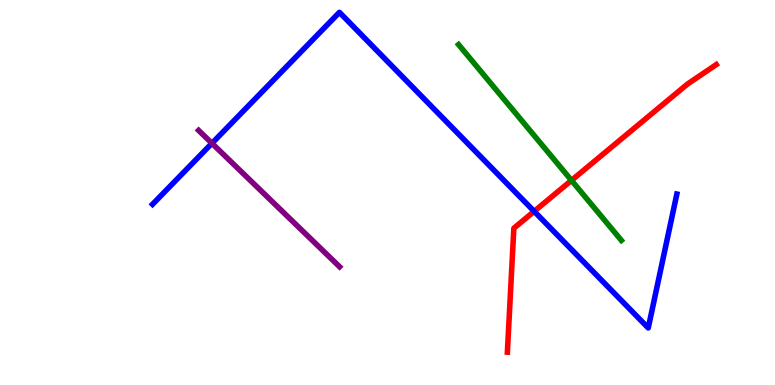[{'lines': ['blue', 'red'], 'intersections': [{'x': 6.89, 'y': 4.51}]}, {'lines': ['green', 'red'], 'intersections': [{'x': 7.37, 'y': 5.31}]}, {'lines': ['purple', 'red'], 'intersections': []}, {'lines': ['blue', 'green'], 'intersections': []}, {'lines': ['blue', 'purple'], 'intersections': [{'x': 2.73, 'y': 6.28}]}, {'lines': ['green', 'purple'], 'intersections': []}]